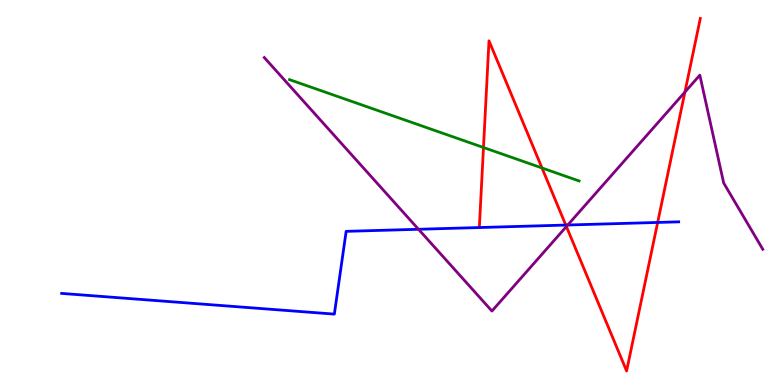[{'lines': ['blue', 'red'], 'intersections': [{'x': 7.3, 'y': 4.15}, {'x': 8.49, 'y': 4.22}]}, {'lines': ['green', 'red'], 'intersections': [{'x': 6.24, 'y': 6.17}, {'x': 6.99, 'y': 5.64}]}, {'lines': ['purple', 'red'], 'intersections': [{'x': 7.31, 'y': 4.12}, {'x': 8.84, 'y': 7.61}]}, {'lines': ['blue', 'green'], 'intersections': []}, {'lines': ['blue', 'purple'], 'intersections': [{'x': 5.4, 'y': 4.04}, {'x': 7.33, 'y': 4.16}]}, {'lines': ['green', 'purple'], 'intersections': []}]